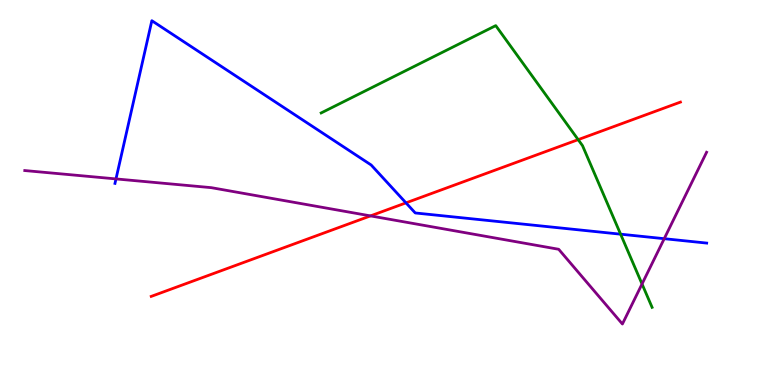[{'lines': ['blue', 'red'], 'intersections': [{'x': 5.24, 'y': 4.73}]}, {'lines': ['green', 'red'], 'intersections': [{'x': 7.46, 'y': 6.37}]}, {'lines': ['purple', 'red'], 'intersections': [{'x': 4.78, 'y': 4.39}]}, {'lines': ['blue', 'green'], 'intersections': [{'x': 8.01, 'y': 3.92}]}, {'lines': ['blue', 'purple'], 'intersections': [{'x': 1.5, 'y': 5.35}, {'x': 8.57, 'y': 3.8}]}, {'lines': ['green', 'purple'], 'intersections': [{'x': 8.28, 'y': 2.62}]}]